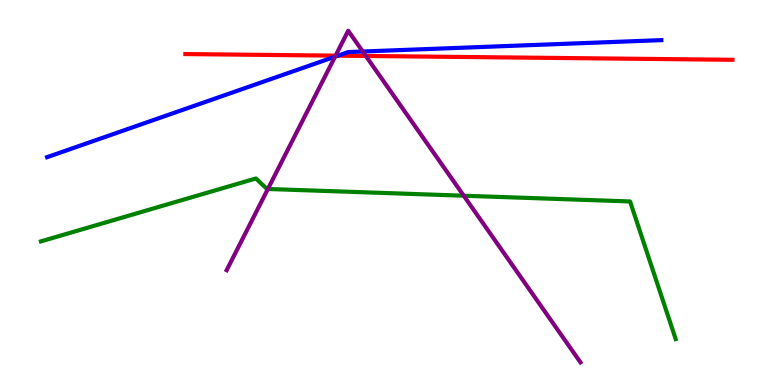[{'lines': ['blue', 'red'], 'intersections': [{'x': 4.36, 'y': 8.55}]}, {'lines': ['green', 'red'], 'intersections': []}, {'lines': ['purple', 'red'], 'intersections': [{'x': 4.33, 'y': 8.55}, {'x': 4.72, 'y': 8.55}]}, {'lines': ['blue', 'green'], 'intersections': []}, {'lines': ['blue', 'purple'], 'intersections': [{'x': 4.32, 'y': 8.53}, {'x': 4.68, 'y': 8.66}]}, {'lines': ['green', 'purple'], 'intersections': [{'x': 3.46, 'y': 5.09}, {'x': 5.98, 'y': 4.92}]}]